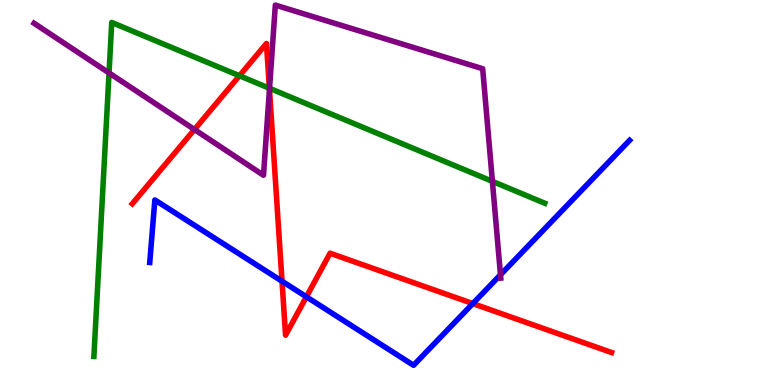[{'lines': ['blue', 'red'], 'intersections': [{'x': 3.64, 'y': 2.7}, {'x': 3.95, 'y': 2.29}, {'x': 6.1, 'y': 2.11}]}, {'lines': ['green', 'red'], 'intersections': [{'x': 3.09, 'y': 8.03}, {'x': 3.48, 'y': 7.71}]}, {'lines': ['purple', 'red'], 'intersections': [{'x': 2.51, 'y': 6.64}, {'x': 3.48, 'y': 7.68}]}, {'lines': ['blue', 'green'], 'intersections': []}, {'lines': ['blue', 'purple'], 'intersections': [{'x': 6.46, 'y': 2.86}]}, {'lines': ['green', 'purple'], 'intersections': [{'x': 1.41, 'y': 8.11}, {'x': 3.48, 'y': 7.71}, {'x': 6.35, 'y': 5.29}]}]